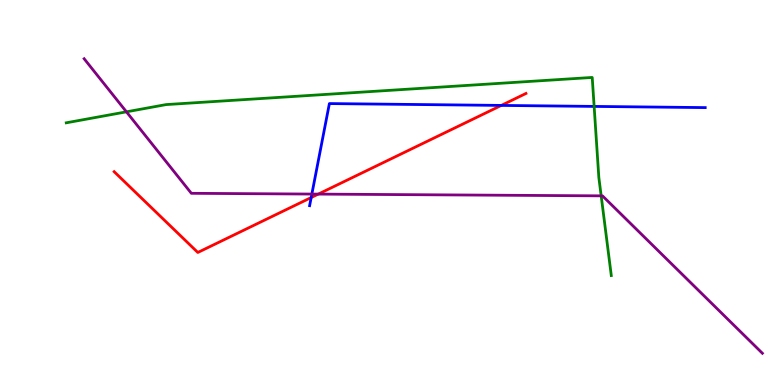[{'lines': ['blue', 'red'], 'intersections': [{'x': 4.02, 'y': 4.87}, {'x': 6.47, 'y': 7.26}]}, {'lines': ['green', 'red'], 'intersections': []}, {'lines': ['purple', 'red'], 'intersections': [{'x': 4.11, 'y': 4.96}]}, {'lines': ['blue', 'green'], 'intersections': [{'x': 7.67, 'y': 7.24}]}, {'lines': ['blue', 'purple'], 'intersections': [{'x': 4.02, 'y': 4.96}]}, {'lines': ['green', 'purple'], 'intersections': [{'x': 1.63, 'y': 7.1}, {'x': 7.76, 'y': 4.91}]}]